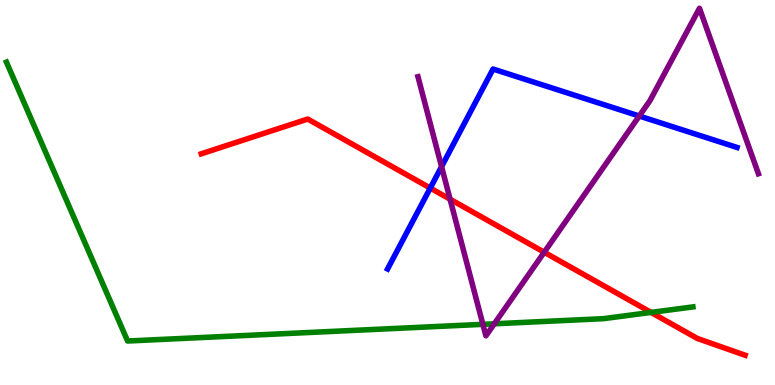[{'lines': ['blue', 'red'], 'intersections': [{'x': 5.55, 'y': 5.12}]}, {'lines': ['green', 'red'], 'intersections': [{'x': 8.4, 'y': 1.89}]}, {'lines': ['purple', 'red'], 'intersections': [{'x': 5.81, 'y': 4.83}, {'x': 7.02, 'y': 3.45}]}, {'lines': ['blue', 'green'], 'intersections': []}, {'lines': ['blue', 'purple'], 'intersections': [{'x': 5.7, 'y': 5.67}, {'x': 8.25, 'y': 6.99}]}, {'lines': ['green', 'purple'], 'intersections': [{'x': 6.23, 'y': 1.58}, {'x': 6.38, 'y': 1.59}]}]